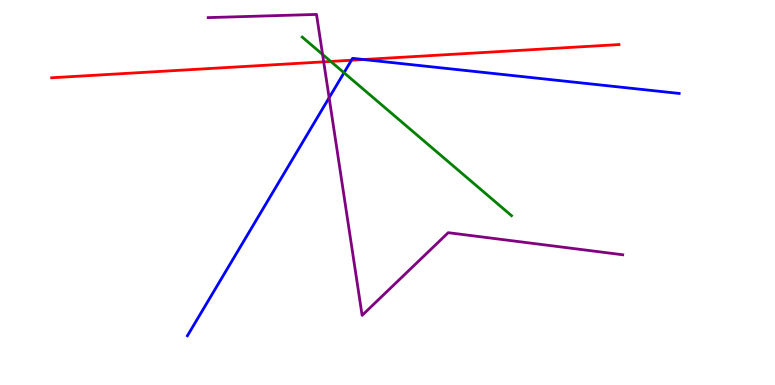[{'lines': ['blue', 'red'], 'intersections': [{'x': 4.53, 'y': 8.44}, {'x': 4.69, 'y': 8.45}]}, {'lines': ['green', 'red'], 'intersections': [{'x': 4.27, 'y': 8.4}]}, {'lines': ['purple', 'red'], 'intersections': [{'x': 4.18, 'y': 8.39}]}, {'lines': ['blue', 'green'], 'intersections': [{'x': 4.44, 'y': 8.11}]}, {'lines': ['blue', 'purple'], 'intersections': [{'x': 4.25, 'y': 7.46}]}, {'lines': ['green', 'purple'], 'intersections': [{'x': 4.16, 'y': 8.59}]}]